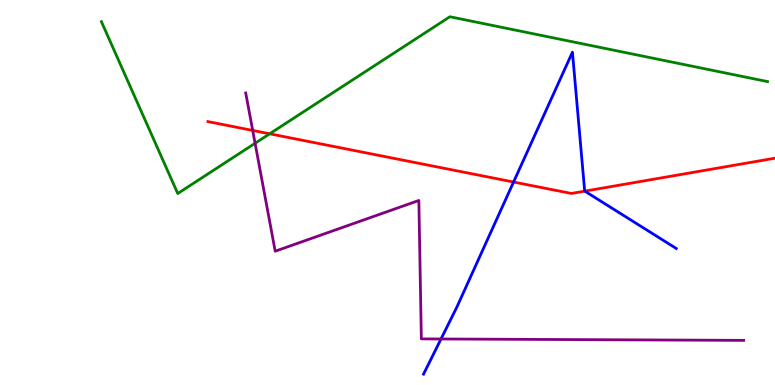[{'lines': ['blue', 'red'], 'intersections': [{'x': 6.63, 'y': 5.27}, {'x': 7.55, 'y': 5.04}]}, {'lines': ['green', 'red'], 'intersections': [{'x': 3.48, 'y': 6.52}]}, {'lines': ['purple', 'red'], 'intersections': [{'x': 3.26, 'y': 6.61}]}, {'lines': ['blue', 'green'], 'intersections': []}, {'lines': ['blue', 'purple'], 'intersections': [{'x': 5.69, 'y': 1.2}]}, {'lines': ['green', 'purple'], 'intersections': [{'x': 3.29, 'y': 6.28}]}]